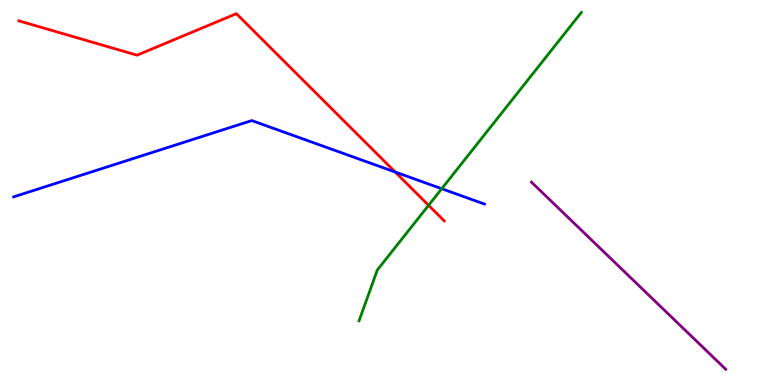[{'lines': ['blue', 'red'], 'intersections': [{'x': 5.1, 'y': 5.53}]}, {'lines': ['green', 'red'], 'intersections': [{'x': 5.53, 'y': 4.67}]}, {'lines': ['purple', 'red'], 'intersections': []}, {'lines': ['blue', 'green'], 'intersections': [{'x': 5.7, 'y': 5.1}]}, {'lines': ['blue', 'purple'], 'intersections': []}, {'lines': ['green', 'purple'], 'intersections': []}]